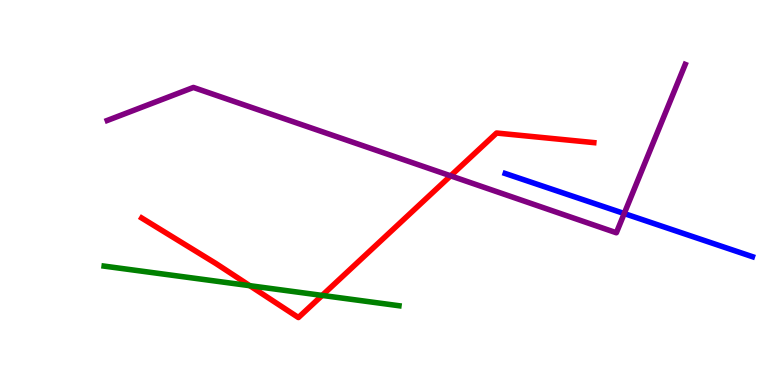[{'lines': ['blue', 'red'], 'intersections': []}, {'lines': ['green', 'red'], 'intersections': [{'x': 3.22, 'y': 2.58}, {'x': 4.16, 'y': 2.33}]}, {'lines': ['purple', 'red'], 'intersections': [{'x': 5.81, 'y': 5.43}]}, {'lines': ['blue', 'green'], 'intersections': []}, {'lines': ['blue', 'purple'], 'intersections': [{'x': 8.05, 'y': 4.45}]}, {'lines': ['green', 'purple'], 'intersections': []}]